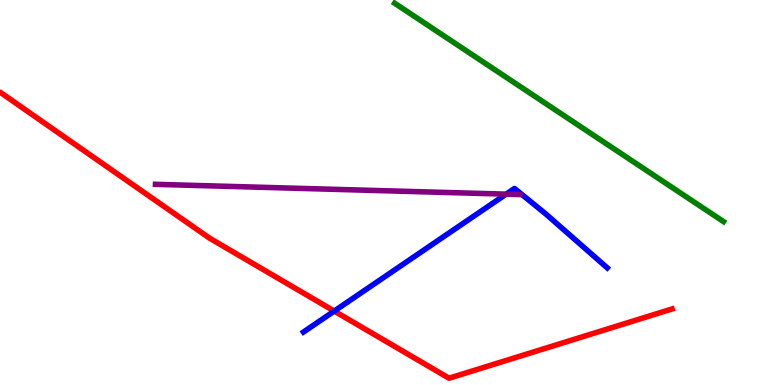[{'lines': ['blue', 'red'], 'intersections': [{'x': 4.31, 'y': 1.92}]}, {'lines': ['green', 'red'], 'intersections': []}, {'lines': ['purple', 'red'], 'intersections': []}, {'lines': ['blue', 'green'], 'intersections': []}, {'lines': ['blue', 'purple'], 'intersections': [{'x': 6.53, 'y': 4.96}]}, {'lines': ['green', 'purple'], 'intersections': []}]